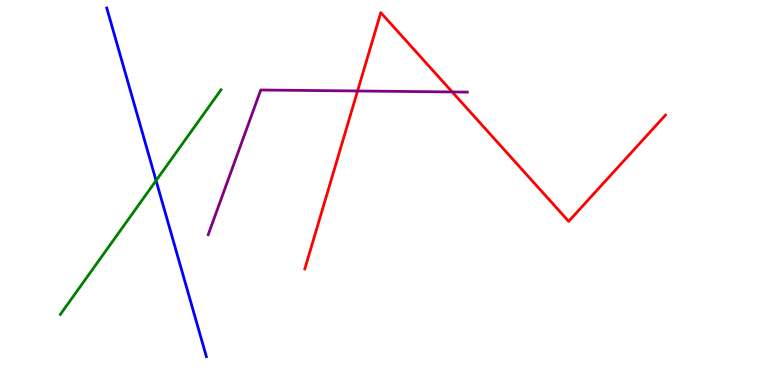[{'lines': ['blue', 'red'], 'intersections': []}, {'lines': ['green', 'red'], 'intersections': []}, {'lines': ['purple', 'red'], 'intersections': [{'x': 4.61, 'y': 7.64}, {'x': 5.83, 'y': 7.61}]}, {'lines': ['blue', 'green'], 'intersections': [{'x': 2.01, 'y': 5.31}]}, {'lines': ['blue', 'purple'], 'intersections': []}, {'lines': ['green', 'purple'], 'intersections': []}]